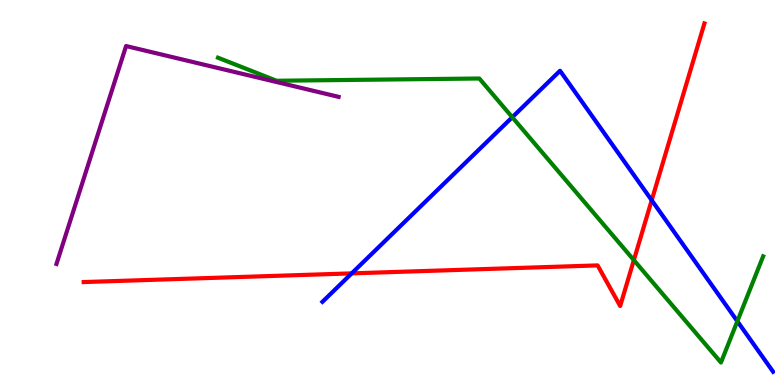[{'lines': ['blue', 'red'], 'intersections': [{'x': 4.54, 'y': 2.9}, {'x': 8.41, 'y': 4.8}]}, {'lines': ['green', 'red'], 'intersections': [{'x': 8.18, 'y': 3.24}]}, {'lines': ['purple', 'red'], 'intersections': []}, {'lines': ['blue', 'green'], 'intersections': [{'x': 6.61, 'y': 6.96}, {'x': 9.51, 'y': 1.66}]}, {'lines': ['blue', 'purple'], 'intersections': []}, {'lines': ['green', 'purple'], 'intersections': []}]